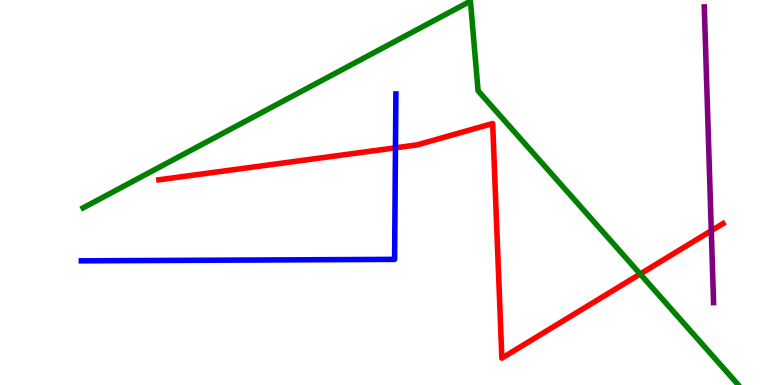[{'lines': ['blue', 'red'], 'intersections': [{'x': 5.1, 'y': 6.16}]}, {'lines': ['green', 'red'], 'intersections': [{'x': 8.26, 'y': 2.88}]}, {'lines': ['purple', 'red'], 'intersections': [{'x': 9.18, 'y': 4.01}]}, {'lines': ['blue', 'green'], 'intersections': []}, {'lines': ['blue', 'purple'], 'intersections': []}, {'lines': ['green', 'purple'], 'intersections': []}]